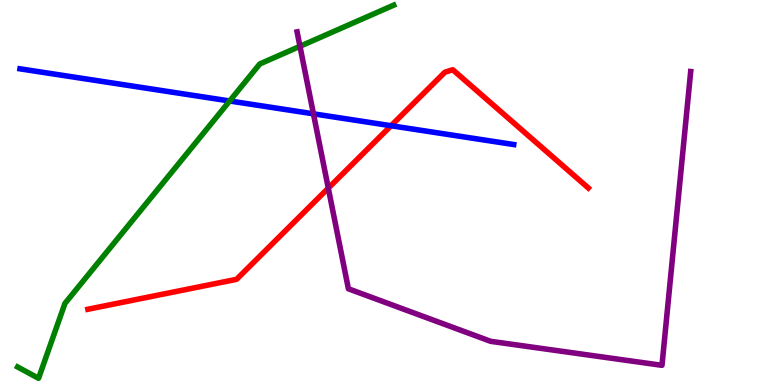[{'lines': ['blue', 'red'], 'intersections': [{'x': 5.05, 'y': 6.73}]}, {'lines': ['green', 'red'], 'intersections': []}, {'lines': ['purple', 'red'], 'intersections': [{'x': 4.24, 'y': 5.11}]}, {'lines': ['blue', 'green'], 'intersections': [{'x': 2.96, 'y': 7.38}]}, {'lines': ['blue', 'purple'], 'intersections': [{'x': 4.04, 'y': 7.04}]}, {'lines': ['green', 'purple'], 'intersections': [{'x': 3.87, 'y': 8.8}]}]